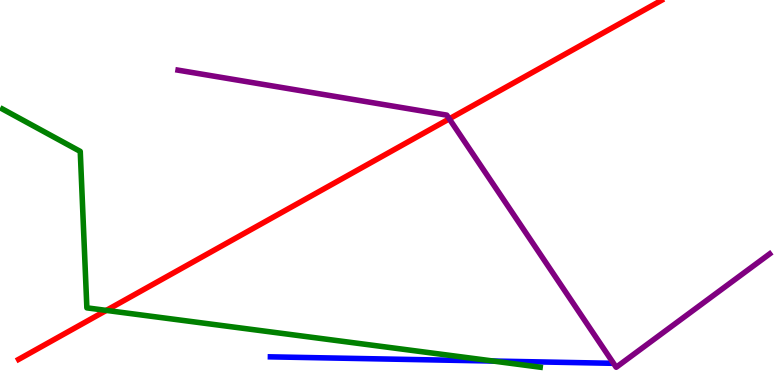[{'lines': ['blue', 'red'], 'intersections': []}, {'lines': ['green', 'red'], 'intersections': [{'x': 1.37, 'y': 1.94}]}, {'lines': ['purple', 'red'], 'intersections': [{'x': 5.8, 'y': 6.91}]}, {'lines': ['blue', 'green'], 'intersections': [{'x': 6.36, 'y': 0.622}]}, {'lines': ['blue', 'purple'], 'intersections': []}, {'lines': ['green', 'purple'], 'intersections': []}]